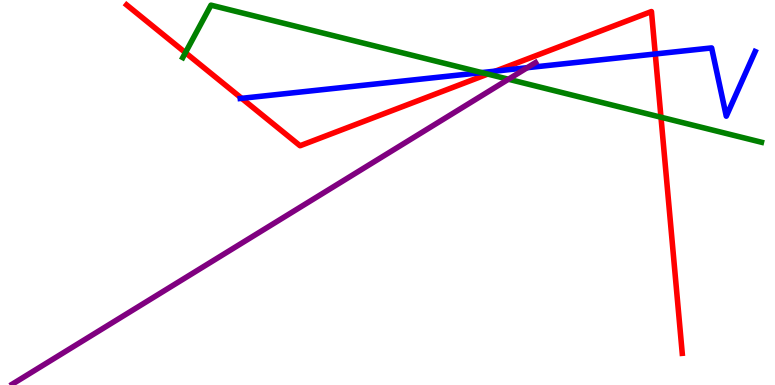[{'lines': ['blue', 'red'], 'intersections': [{'x': 3.12, 'y': 7.45}, {'x': 6.39, 'y': 8.15}, {'x': 8.46, 'y': 8.6}]}, {'lines': ['green', 'red'], 'intersections': [{'x': 2.39, 'y': 8.63}, {'x': 6.29, 'y': 8.08}, {'x': 8.53, 'y': 6.96}]}, {'lines': ['purple', 'red'], 'intersections': []}, {'lines': ['blue', 'green'], 'intersections': [{'x': 6.22, 'y': 8.11}]}, {'lines': ['blue', 'purple'], 'intersections': [{'x': 6.8, 'y': 8.24}]}, {'lines': ['green', 'purple'], 'intersections': [{'x': 6.56, 'y': 7.94}]}]